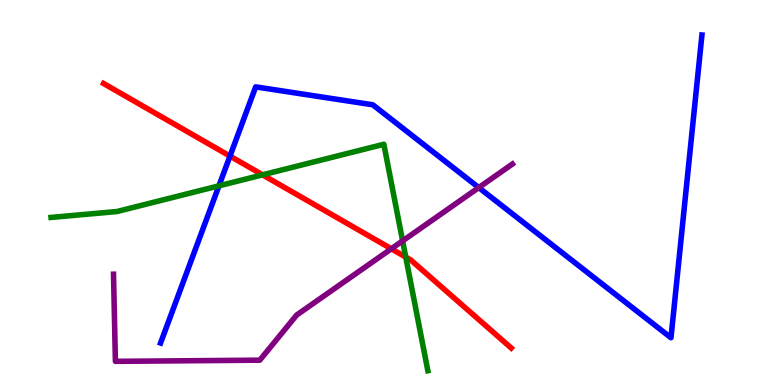[{'lines': ['blue', 'red'], 'intersections': [{'x': 2.97, 'y': 5.95}]}, {'lines': ['green', 'red'], 'intersections': [{'x': 3.39, 'y': 5.46}, {'x': 5.24, 'y': 3.32}]}, {'lines': ['purple', 'red'], 'intersections': [{'x': 5.05, 'y': 3.54}]}, {'lines': ['blue', 'green'], 'intersections': [{'x': 2.83, 'y': 5.17}]}, {'lines': ['blue', 'purple'], 'intersections': [{'x': 6.18, 'y': 5.13}]}, {'lines': ['green', 'purple'], 'intersections': [{'x': 5.2, 'y': 3.74}]}]